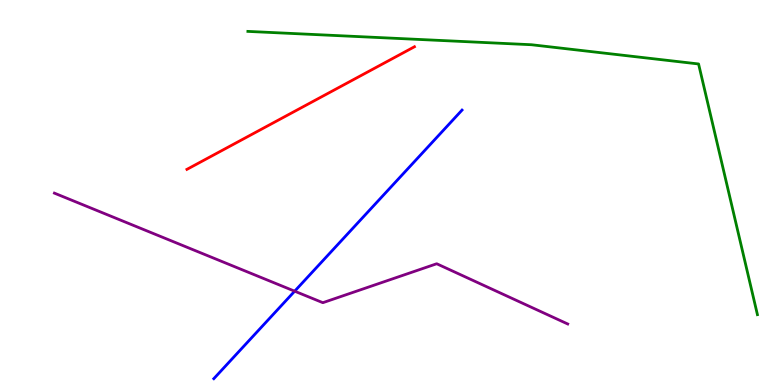[{'lines': ['blue', 'red'], 'intersections': []}, {'lines': ['green', 'red'], 'intersections': []}, {'lines': ['purple', 'red'], 'intersections': []}, {'lines': ['blue', 'green'], 'intersections': []}, {'lines': ['blue', 'purple'], 'intersections': [{'x': 3.8, 'y': 2.44}]}, {'lines': ['green', 'purple'], 'intersections': []}]